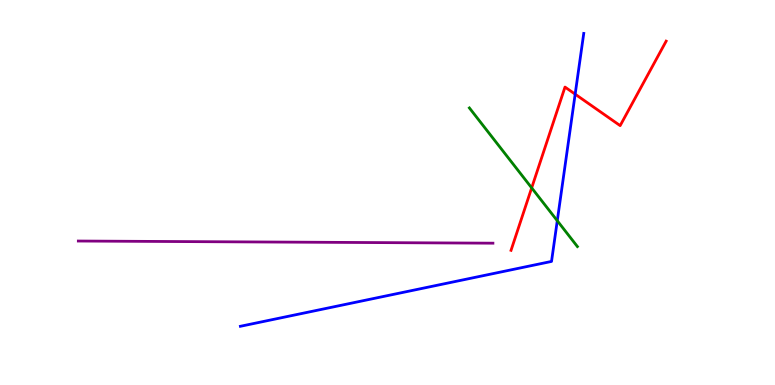[{'lines': ['blue', 'red'], 'intersections': [{'x': 7.42, 'y': 7.55}]}, {'lines': ['green', 'red'], 'intersections': [{'x': 6.86, 'y': 5.12}]}, {'lines': ['purple', 'red'], 'intersections': []}, {'lines': ['blue', 'green'], 'intersections': [{'x': 7.19, 'y': 4.27}]}, {'lines': ['blue', 'purple'], 'intersections': []}, {'lines': ['green', 'purple'], 'intersections': []}]